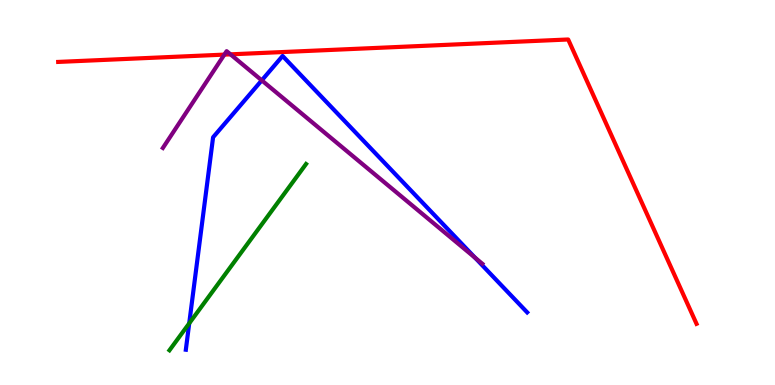[{'lines': ['blue', 'red'], 'intersections': []}, {'lines': ['green', 'red'], 'intersections': []}, {'lines': ['purple', 'red'], 'intersections': [{'x': 2.9, 'y': 8.58}, {'x': 2.97, 'y': 8.59}]}, {'lines': ['blue', 'green'], 'intersections': [{'x': 2.44, 'y': 1.6}]}, {'lines': ['blue', 'purple'], 'intersections': [{'x': 3.38, 'y': 7.91}, {'x': 6.13, 'y': 3.31}]}, {'lines': ['green', 'purple'], 'intersections': []}]